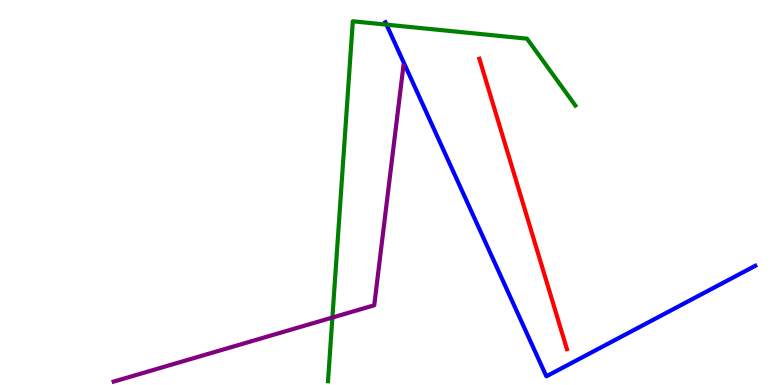[{'lines': ['blue', 'red'], 'intersections': []}, {'lines': ['green', 'red'], 'intersections': []}, {'lines': ['purple', 'red'], 'intersections': []}, {'lines': ['blue', 'green'], 'intersections': [{'x': 4.99, 'y': 9.36}]}, {'lines': ['blue', 'purple'], 'intersections': []}, {'lines': ['green', 'purple'], 'intersections': [{'x': 4.29, 'y': 1.75}]}]